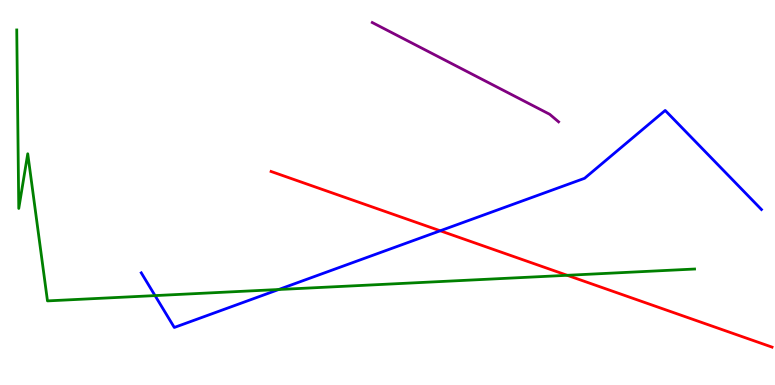[{'lines': ['blue', 'red'], 'intersections': [{'x': 5.68, 'y': 4.01}]}, {'lines': ['green', 'red'], 'intersections': [{'x': 7.32, 'y': 2.85}]}, {'lines': ['purple', 'red'], 'intersections': []}, {'lines': ['blue', 'green'], 'intersections': [{'x': 2.0, 'y': 2.32}, {'x': 3.6, 'y': 2.48}]}, {'lines': ['blue', 'purple'], 'intersections': []}, {'lines': ['green', 'purple'], 'intersections': []}]